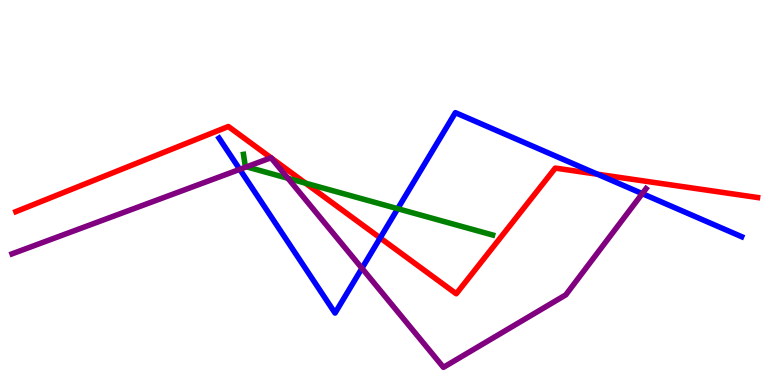[{'lines': ['blue', 'red'], 'intersections': [{'x': 4.91, 'y': 3.82}, {'x': 7.71, 'y': 5.47}]}, {'lines': ['green', 'red'], 'intersections': [{'x': 3.94, 'y': 5.24}]}, {'lines': ['purple', 'red'], 'intersections': [{'x': 3.5, 'y': 5.9}, {'x': 3.5, 'y': 5.9}]}, {'lines': ['blue', 'green'], 'intersections': [{'x': 5.13, 'y': 4.58}]}, {'lines': ['blue', 'purple'], 'intersections': [{'x': 3.09, 'y': 5.6}, {'x': 4.67, 'y': 3.03}, {'x': 8.29, 'y': 4.97}]}, {'lines': ['green', 'purple'], 'intersections': [{'x': 3.18, 'y': 5.67}, {'x': 3.72, 'y': 5.37}]}]